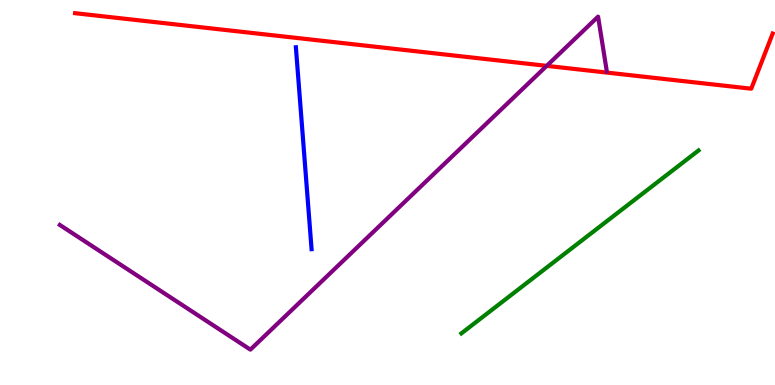[{'lines': ['blue', 'red'], 'intersections': []}, {'lines': ['green', 'red'], 'intersections': []}, {'lines': ['purple', 'red'], 'intersections': [{'x': 7.05, 'y': 8.29}]}, {'lines': ['blue', 'green'], 'intersections': []}, {'lines': ['blue', 'purple'], 'intersections': []}, {'lines': ['green', 'purple'], 'intersections': []}]